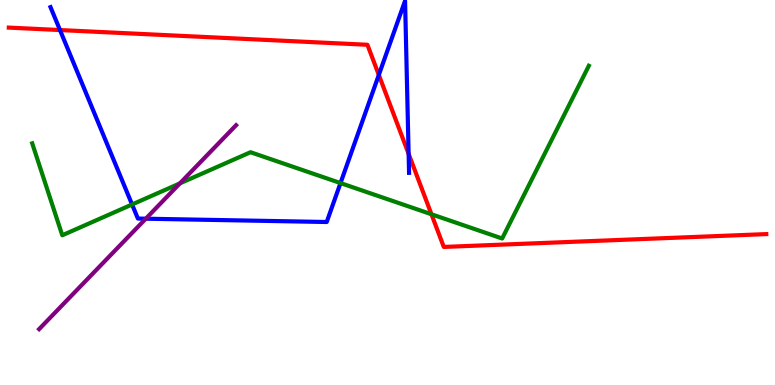[{'lines': ['blue', 'red'], 'intersections': [{'x': 0.774, 'y': 9.22}, {'x': 4.89, 'y': 8.05}, {'x': 5.27, 'y': 6.0}]}, {'lines': ['green', 'red'], 'intersections': [{'x': 5.57, 'y': 4.43}]}, {'lines': ['purple', 'red'], 'intersections': []}, {'lines': ['blue', 'green'], 'intersections': [{'x': 1.7, 'y': 4.69}, {'x': 4.39, 'y': 5.24}]}, {'lines': ['blue', 'purple'], 'intersections': [{'x': 1.88, 'y': 4.32}]}, {'lines': ['green', 'purple'], 'intersections': [{'x': 2.32, 'y': 5.24}]}]